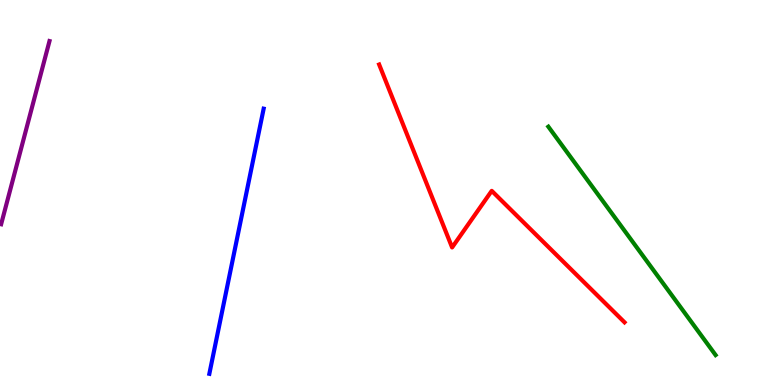[{'lines': ['blue', 'red'], 'intersections': []}, {'lines': ['green', 'red'], 'intersections': []}, {'lines': ['purple', 'red'], 'intersections': []}, {'lines': ['blue', 'green'], 'intersections': []}, {'lines': ['blue', 'purple'], 'intersections': []}, {'lines': ['green', 'purple'], 'intersections': []}]